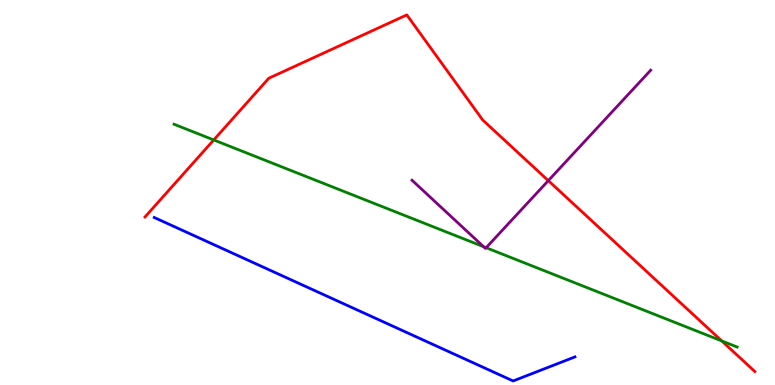[{'lines': ['blue', 'red'], 'intersections': []}, {'lines': ['green', 'red'], 'intersections': [{'x': 2.76, 'y': 6.37}, {'x': 9.31, 'y': 1.14}]}, {'lines': ['purple', 'red'], 'intersections': [{'x': 7.07, 'y': 5.31}]}, {'lines': ['blue', 'green'], 'intersections': []}, {'lines': ['blue', 'purple'], 'intersections': []}, {'lines': ['green', 'purple'], 'intersections': [{'x': 6.24, 'y': 3.59}, {'x': 6.27, 'y': 3.57}]}]